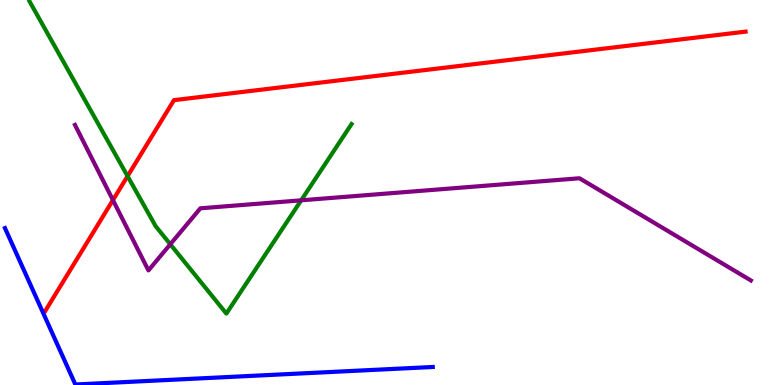[{'lines': ['blue', 'red'], 'intersections': []}, {'lines': ['green', 'red'], 'intersections': [{'x': 1.65, 'y': 5.43}]}, {'lines': ['purple', 'red'], 'intersections': [{'x': 1.46, 'y': 4.8}]}, {'lines': ['blue', 'green'], 'intersections': []}, {'lines': ['blue', 'purple'], 'intersections': []}, {'lines': ['green', 'purple'], 'intersections': [{'x': 2.2, 'y': 3.66}, {'x': 3.89, 'y': 4.8}]}]